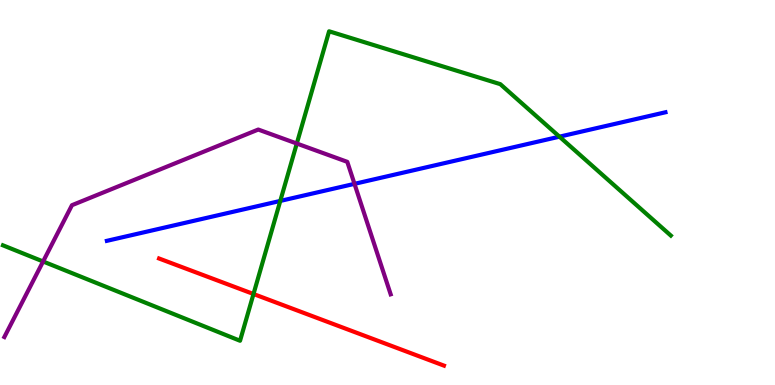[{'lines': ['blue', 'red'], 'intersections': []}, {'lines': ['green', 'red'], 'intersections': [{'x': 3.27, 'y': 2.36}]}, {'lines': ['purple', 'red'], 'intersections': []}, {'lines': ['blue', 'green'], 'intersections': [{'x': 3.62, 'y': 4.78}, {'x': 7.22, 'y': 6.45}]}, {'lines': ['blue', 'purple'], 'intersections': [{'x': 4.57, 'y': 5.22}]}, {'lines': ['green', 'purple'], 'intersections': [{'x': 0.556, 'y': 3.21}, {'x': 3.83, 'y': 6.27}]}]